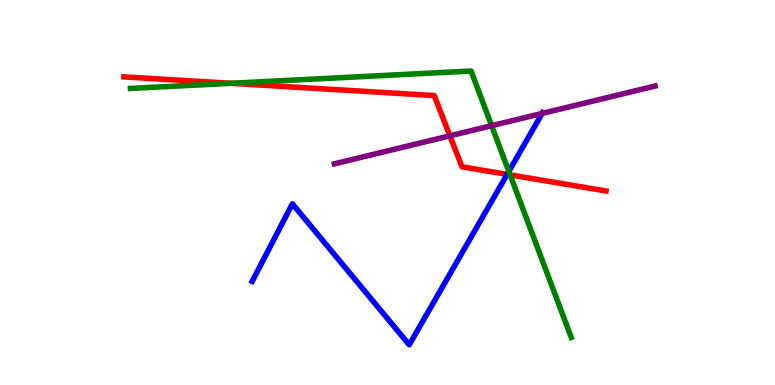[{'lines': ['blue', 'red'], 'intersections': [{'x': 6.54, 'y': 5.47}]}, {'lines': ['green', 'red'], 'intersections': [{'x': 2.98, 'y': 7.84}, {'x': 6.58, 'y': 5.46}]}, {'lines': ['purple', 'red'], 'intersections': [{'x': 5.81, 'y': 6.47}]}, {'lines': ['blue', 'green'], 'intersections': [{'x': 6.57, 'y': 5.55}]}, {'lines': ['blue', 'purple'], 'intersections': [{'x': 7.0, 'y': 7.05}]}, {'lines': ['green', 'purple'], 'intersections': [{'x': 6.34, 'y': 6.74}]}]